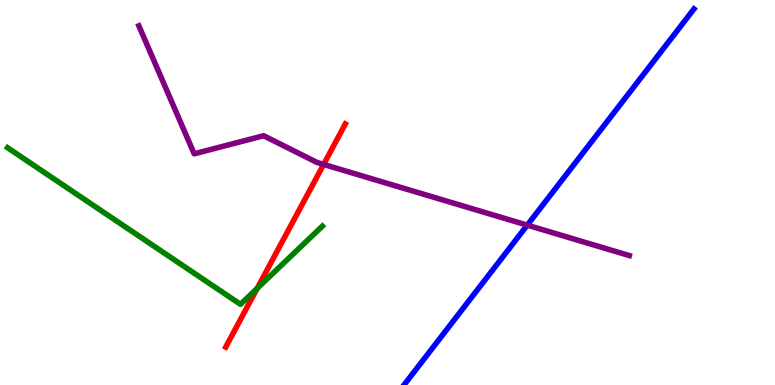[{'lines': ['blue', 'red'], 'intersections': []}, {'lines': ['green', 'red'], 'intersections': [{'x': 3.32, 'y': 2.51}]}, {'lines': ['purple', 'red'], 'intersections': [{'x': 4.18, 'y': 5.73}]}, {'lines': ['blue', 'green'], 'intersections': []}, {'lines': ['blue', 'purple'], 'intersections': [{'x': 6.8, 'y': 4.15}]}, {'lines': ['green', 'purple'], 'intersections': []}]